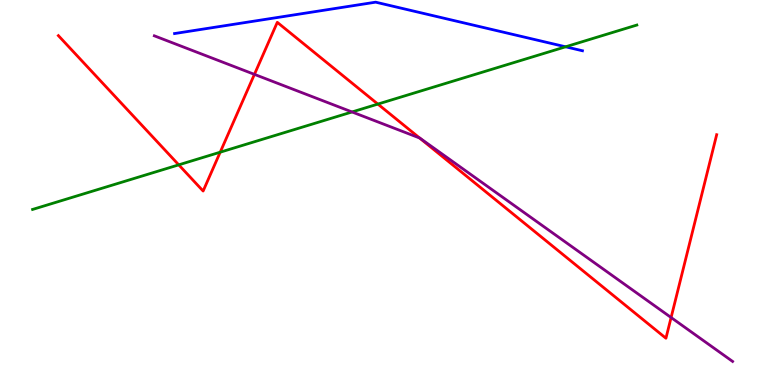[{'lines': ['blue', 'red'], 'intersections': []}, {'lines': ['green', 'red'], 'intersections': [{'x': 2.31, 'y': 5.72}, {'x': 2.84, 'y': 6.05}, {'x': 4.88, 'y': 7.3}]}, {'lines': ['purple', 'red'], 'intersections': [{'x': 3.28, 'y': 8.07}, {'x': 5.41, 'y': 6.42}, {'x': 8.66, 'y': 1.75}]}, {'lines': ['blue', 'green'], 'intersections': [{'x': 7.3, 'y': 8.78}]}, {'lines': ['blue', 'purple'], 'intersections': []}, {'lines': ['green', 'purple'], 'intersections': [{'x': 4.54, 'y': 7.09}]}]